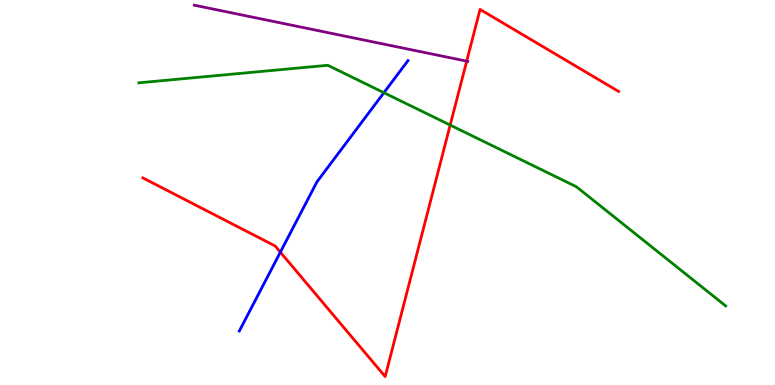[{'lines': ['blue', 'red'], 'intersections': [{'x': 3.62, 'y': 3.45}]}, {'lines': ['green', 'red'], 'intersections': [{'x': 5.81, 'y': 6.75}]}, {'lines': ['purple', 'red'], 'intersections': [{'x': 6.02, 'y': 8.41}]}, {'lines': ['blue', 'green'], 'intersections': [{'x': 4.95, 'y': 7.59}]}, {'lines': ['blue', 'purple'], 'intersections': []}, {'lines': ['green', 'purple'], 'intersections': []}]